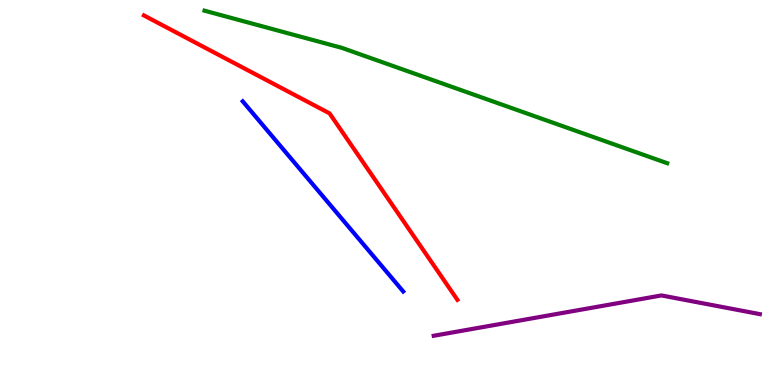[{'lines': ['blue', 'red'], 'intersections': []}, {'lines': ['green', 'red'], 'intersections': []}, {'lines': ['purple', 'red'], 'intersections': []}, {'lines': ['blue', 'green'], 'intersections': []}, {'lines': ['blue', 'purple'], 'intersections': []}, {'lines': ['green', 'purple'], 'intersections': []}]